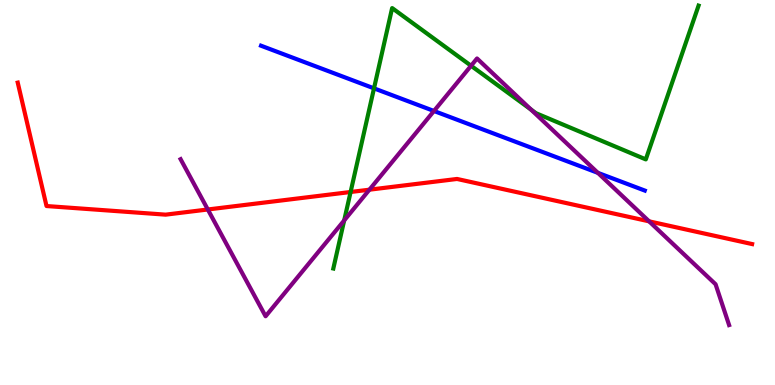[{'lines': ['blue', 'red'], 'intersections': []}, {'lines': ['green', 'red'], 'intersections': [{'x': 4.52, 'y': 5.01}]}, {'lines': ['purple', 'red'], 'intersections': [{'x': 2.68, 'y': 4.56}, {'x': 4.77, 'y': 5.07}, {'x': 8.38, 'y': 4.25}]}, {'lines': ['blue', 'green'], 'intersections': [{'x': 4.83, 'y': 7.71}]}, {'lines': ['blue', 'purple'], 'intersections': [{'x': 5.6, 'y': 7.12}, {'x': 7.71, 'y': 5.51}]}, {'lines': ['green', 'purple'], 'intersections': [{'x': 4.44, 'y': 4.27}, {'x': 6.08, 'y': 8.29}, {'x': 6.85, 'y': 7.15}]}]